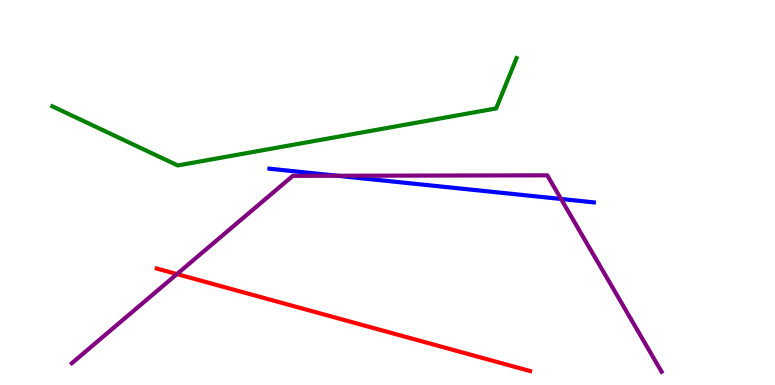[{'lines': ['blue', 'red'], 'intersections': []}, {'lines': ['green', 'red'], 'intersections': []}, {'lines': ['purple', 'red'], 'intersections': [{'x': 2.28, 'y': 2.88}]}, {'lines': ['blue', 'green'], 'intersections': []}, {'lines': ['blue', 'purple'], 'intersections': [{'x': 4.35, 'y': 5.43}, {'x': 7.24, 'y': 4.83}]}, {'lines': ['green', 'purple'], 'intersections': []}]